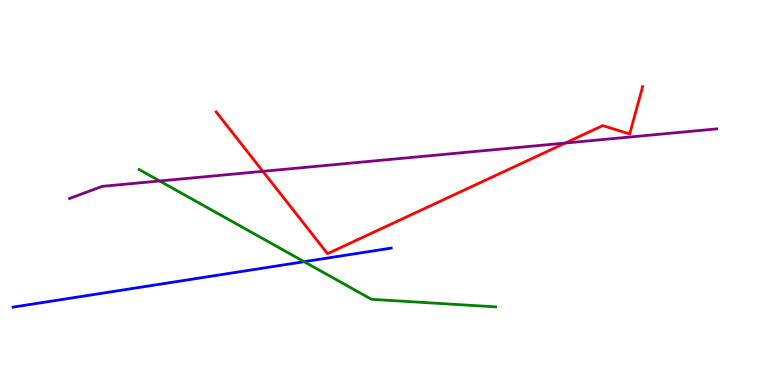[{'lines': ['blue', 'red'], 'intersections': []}, {'lines': ['green', 'red'], 'intersections': []}, {'lines': ['purple', 'red'], 'intersections': [{'x': 3.39, 'y': 5.55}, {'x': 7.29, 'y': 6.28}]}, {'lines': ['blue', 'green'], 'intersections': [{'x': 3.92, 'y': 3.2}]}, {'lines': ['blue', 'purple'], 'intersections': []}, {'lines': ['green', 'purple'], 'intersections': [{'x': 2.06, 'y': 5.3}]}]